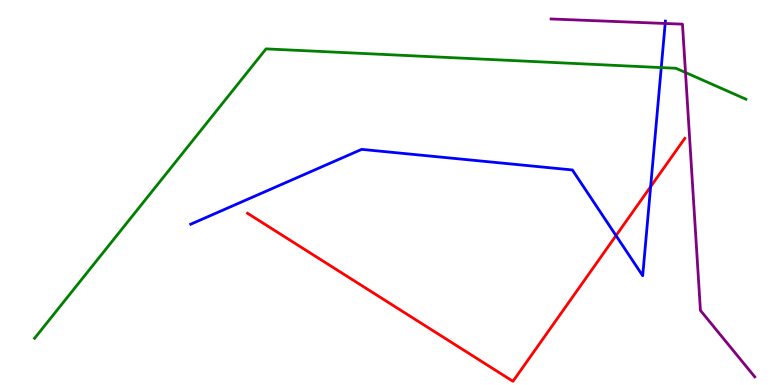[{'lines': ['blue', 'red'], 'intersections': [{'x': 7.95, 'y': 3.88}, {'x': 8.4, 'y': 5.15}]}, {'lines': ['green', 'red'], 'intersections': []}, {'lines': ['purple', 'red'], 'intersections': []}, {'lines': ['blue', 'green'], 'intersections': [{'x': 8.53, 'y': 8.24}]}, {'lines': ['blue', 'purple'], 'intersections': [{'x': 8.58, 'y': 9.39}]}, {'lines': ['green', 'purple'], 'intersections': [{'x': 8.85, 'y': 8.12}]}]